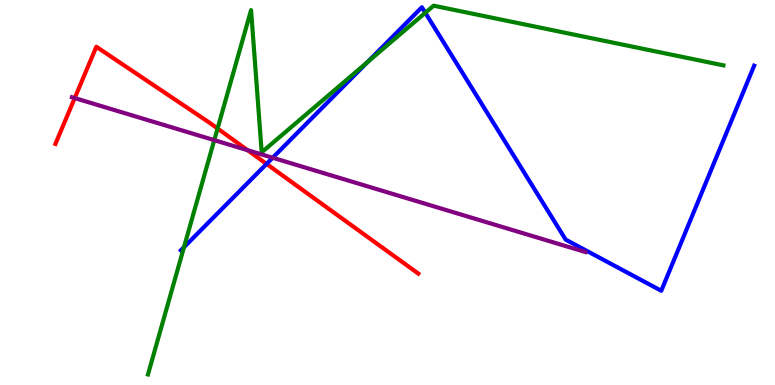[{'lines': ['blue', 'red'], 'intersections': [{'x': 3.44, 'y': 5.74}]}, {'lines': ['green', 'red'], 'intersections': [{'x': 2.81, 'y': 6.66}]}, {'lines': ['purple', 'red'], 'intersections': [{'x': 0.964, 'y': 7.45}, {'x': 3.19, 'y': 6.1}]}, {'lines': ['blue', 'green'], 'intersections': [{'x': 2.37, 'y': 3.58}, {'x': 4.74, 'y': 8.39}, {'x': 5.49, 'y': 9.67}]}, {'lines': ['blue', 'purple'], 'intersections': [{'x': 3.52, 'y': 5.9}]}, {'lines': ['green', 'purple'], 'intersections': [{'x': 2.76, 'y': 6.36}]}]